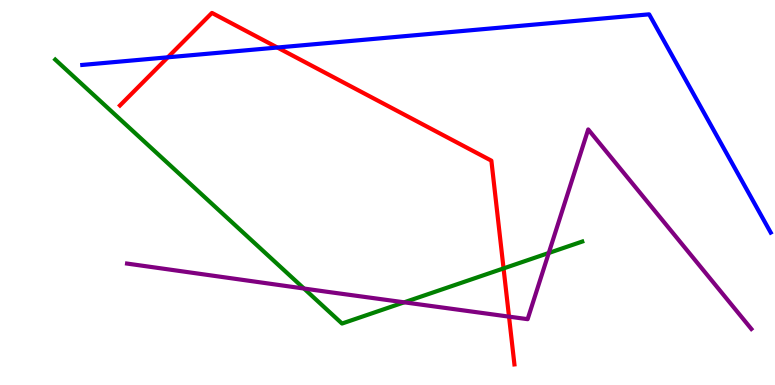[{'lines': ['blue', 'red'], 'intersections': [{'x': 2.17, 'y': 8.51}, {'x': 3.58, 'y': 8.77}]}, {'lines': ['green', 'red'], 'intersections': [{'x': 6.5, 'y': 3.03}]}, {'lines': ['purple', 'red'], 'intersections': [{'x': 6.57, 'y': 1.78}]}, {'lines': ['blue', 'green'], 'intersections': []}, {'lines': ['blue', 'purple'], 'intersections': []}, {'lines': ['green', 'purple'], 'intersections': [{'x': 3.92, 'y': 2.51}, {'x': 5.22, 'y': 2.15}, {'x': 7.08, 'y': 3.43}]}]